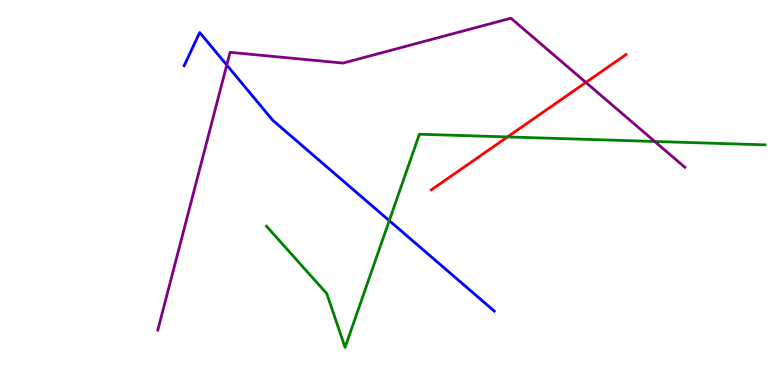[{'lines': ['blue', 'red'], 'intersections': []}, {'lines': ['green', 'red'], 'intersections': [{'x': 6.55, 'y': 6.44}]}, {'lines': ['purple', 'red'], 'intersections': [{'x': 7.56, 'y': 7.86}]}, {'lines': ['blue', 'green'], 'intersections': [{'x': 5.02, 'y': 4.27}]}, {'lines': ['blue', 'purple'], 'intersections': [{'x': 2.93, 'y': 8.31}]}, {'lines': ['green', 'purple'], 'intersections': [{'x': 8.45, 'y': 6.33}]}]